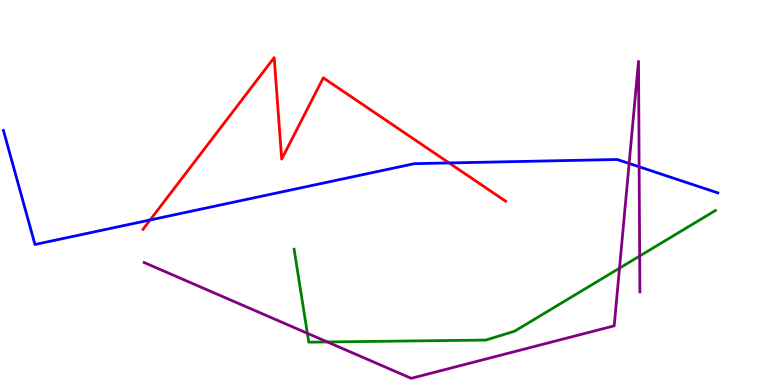[{'lines': ['blue', 'red'], 'intersections': [{'x': 1.94, 'y': 4.29}, {'x': 5.79, 'y': 5.77}]}, {'lines': ['green', 'red'], 'intersections': []}, {'lines': ['purple', 'red'], 'intersections': []}, {'lines': ['blue', 'green'], 'intersections': []}, {'lines': ['blue', 'purple'], 'intersections': [{'x': 8.12, 'y': 5.75}, {'x': 8.25, 'y': 5.67}]}, {'lines': ['green', 'purple'], 'intersections': [{'x': 3.97, 'y': 1.34}, {'x': 4.22, 'y': 1.12}, {'x': 7.99, 'y': 3.03}, {'x': 8.25, 'y': 3.35}]}]